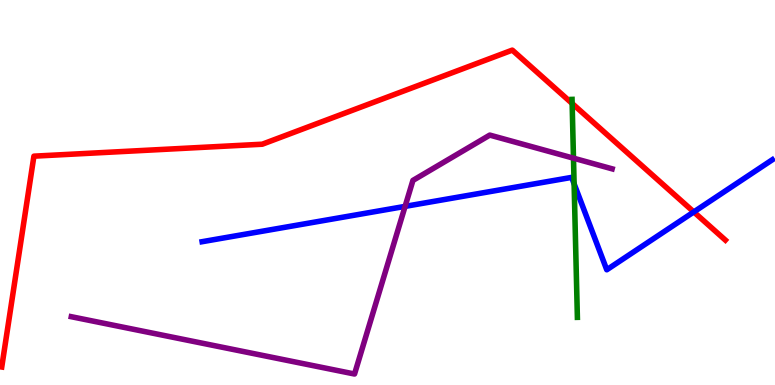[{'lines': ['blue', 'red'], 'intersections': [{'x': 8.95, 'y': 4.5}]}, {'lines': ['green', 'red'], 'intersections': [{'x': 7.38, 'y': 7.31}]}, {'lines': ['purple', 'red'], 'intersections': []}, {'lines': ['blue', 'green'], 'intersections': [{'x': 7.41, 'y': 5.23}]}, {'lines': ['blue', 'purple'], 'intersections': [{'x': 5.23, 'y': 4.64}]}, {'lines': ['green', 'purple'], 'intersections': [{'x': 7.4, 'y': 5.89}]}]